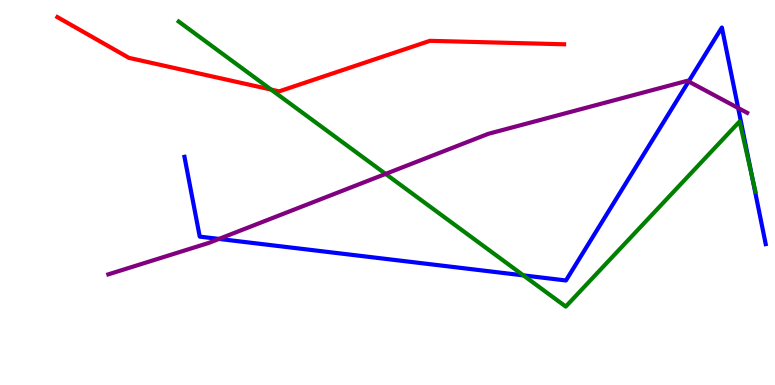[{'lines': ['blue', 'red'], 'intersections': []}, {'lines': ['green', 'red'], 'intersections': [{'x': 3.5, 'y': 7.67}]}, {'lines': ['purple', 'red'], 'intersections': []}, {'lines': ['blue', 'green'], 'intersections': [{'x': 6.75, 'y': 2.85}, {'x': 9.7, 'y': 5.42}]}, {'lines': ['blue', 'purple'], 'intersections': [{'x': 2.83, 'y': 3.79}, {'x': 8.89, 'y': 7.88}, {'x': 9.52, 'y': 7.19}]}, {'lines': ['green', 'purple'], 'intersections': [{'x': 4.98, 'y': 5.48}]}]